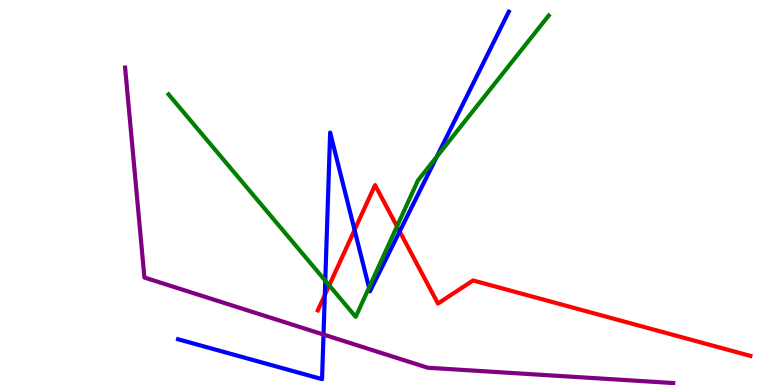[{'lines': ['blue', 'red'], 'intersections': [{'x': 4.19, 'y': 2.34}, {'x': 4.57, 'y': 4.03}, {'x': 5.16, 'y': 3.99}]}, {'lines': ['green', 'red'], 'intersections': [{'x': 4.25, 'y': 2.59}, {'x': 5.12, 'y': 4.12}]}, {'lines': ['purple', 'red'], 'intersections': []}, {'lines': ['blue', 'green'], 'intersections': [{'x': 4.2, 'y': 2.71}, {'x': 4.76, 'y': 2.53}, {'x': 5.64, 'y': 5.93}]}, {'lines': ['blue', 'purple'], 'intersections': [{'x': 4.17, 'y': 1.31}]}, {'lines': ['green', 'purple'], 'intersections': []}]